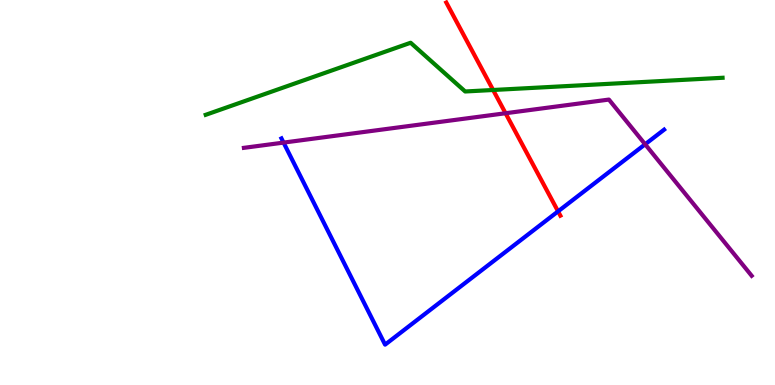[{'lines': ['blue', 'red'], 'intersections': [{'x': 7.2, 'y': 4.51}]}, {'lines': ['green', 'red'], 'intersections': [{'x': 6.36, 'y': 7.66}]}, {'lines': ['purple', 'red'], 'intersections': [{'x': 6.52, 'y': 7.06}]}, {'lines': ['blue', 'green'], 'intersections': []}, {'lines': ['blue', 'purple'], 'intersections': [{'x': 3.66, 'y': 6.3}, {'x': 8.32, 'y': 6.25}]}, {'lines': ['green', 'purple'], 'intersections': []}]